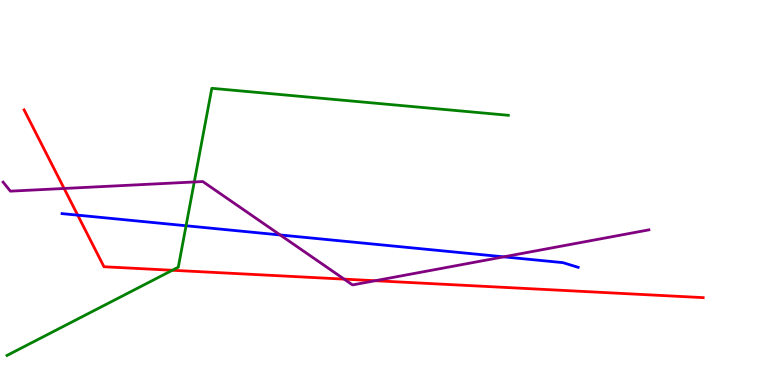[{'lines': ['blue', 'red'], 'intersections': [{'x': 1.0, 'y': 4.41}]}, {'lines': ['green', 'red'], 'intersections': [{'x': 2.22, 'y': 2.98}]}, {'lines': ['purple', 'red'], 'intersections': [{'x': 0.827, 'y': 5.1}, {'x': 4.44, 'y': 2.75}, {'x': 4.84, 'y': 2.71}]}, {'lines': ['blue', 'green'], 'intersections': [{'x': 2.4, 'y': 4.14}]}, {'lines': ['blue', 'purple'], 'intersections': [{'x': 3.62, 'y': 3.9}, {'x': 6.5, 'y': 3.33}]}, {'lines': ['green', 'purple'], 'intersections': [{'x': 2.51, 'y': 5.27}]}]